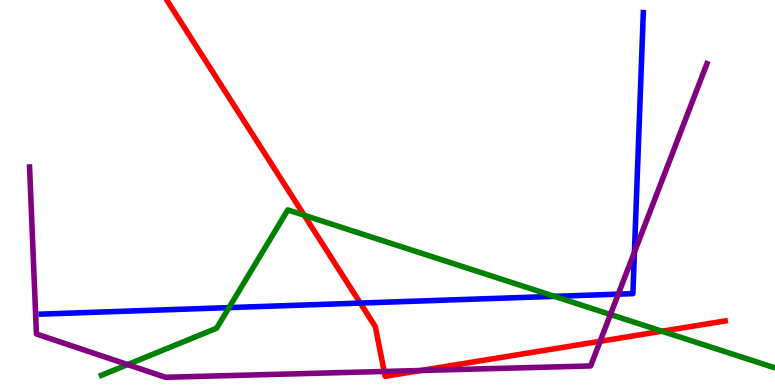[{'lines': ['blue', 'red'], 'intersections': [{'x': 4.65, 'y': 2.13}]}, {'lines': ['green', 'red'], 'intersections': [{'x': 3.92, 'y': 4.41}, {'x': 8.54, 'y': 1.4}]}, {'lines': ['purple', 'red'], 'intersections': [{'x': 4.96, 'y': 0.352}, {'x': 5.43, 'y': 0.377}, {'x': 7.74, 'y': 1.13}]}, {'lines': ['blue', 'green'], 'intersections': [{'x': 2.95, 'y': 2.01}, {'x': 7.15, 'y': 2.3}]}, {'lines': ['blue', 'purple'], 'intersections': [{'x': 7.98, 'y': 2.36}, {'x': 8.19, 'y': 3.45}]}, {'lines': ['green', 'purple'], 'intersections': [{'x': 1.65, 'y': 0.53}, {'x': 7.88, 'y': 1.83}]}]